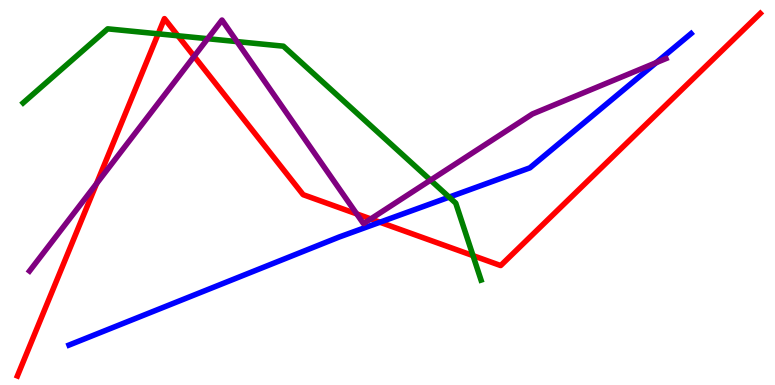[{'lines': ['blue', 'red'], 'intersections': [{'x': 4.9, 'y': 4.23}]}, {'lines': ['green', 'red'], 'intersections': [{'x': 2.04, 'y': 9.12}, {'x': 2.3, 'y': 9.07}, {'x': 6.1, 'y': 3.36}]}, {'lines': ['purple', 'red'], 'intersections': [{'x': 1.25, 'y': 5.23}, {'x': 2.51, 'y': 8.54}, {'x': 4.6, 'y': 4.44}, {'x': 4.78, 'y': 4.31}]}, {'lines': ['blue', 'green'], 'intersections': [{'x': 5.8, 'y': 4.88}]}, {'lines': ['blue', 'purple'], 'intersections': [{'x': 8.47, 'y': 8.37}]}, {'lines': ['green', 'purple'], 'intersections': [{'x': 2.68, 'y': 8.99}, {'x': 3.06, 'y': 8.92}, {'x': 5.55, 'y': 5.32}]}]